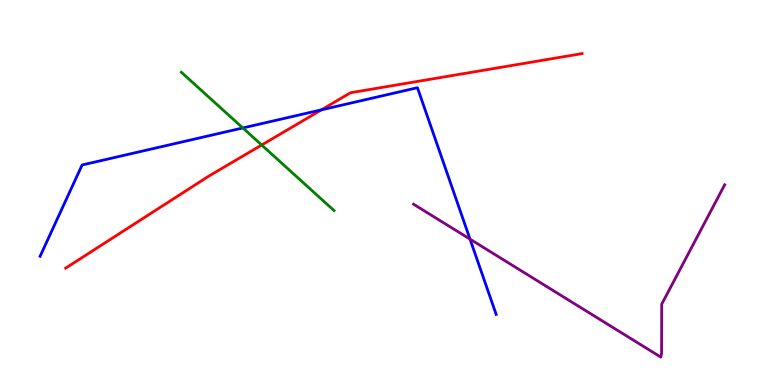[{'lines': ['blue', 'red'], 'intersections': [{'x': 4.15, 'y': 7.15}]}, {'lines': ['green', 'red'], 'intersections': [{'x': 3.38, 'y': 6.23}]}, {'lines': ['purple', 'red'], 'intersections': []}, {'lines': ['blue', 'green'], 'intersections': [{'x': 3.13, 'y': 6.68}]}, {'lines': ['blue', 'purple'], 'intersections': [{'x': 6.06, 'y': 3.79}]}, {'lines': ['green', 'purple'], 'intersections': []}]